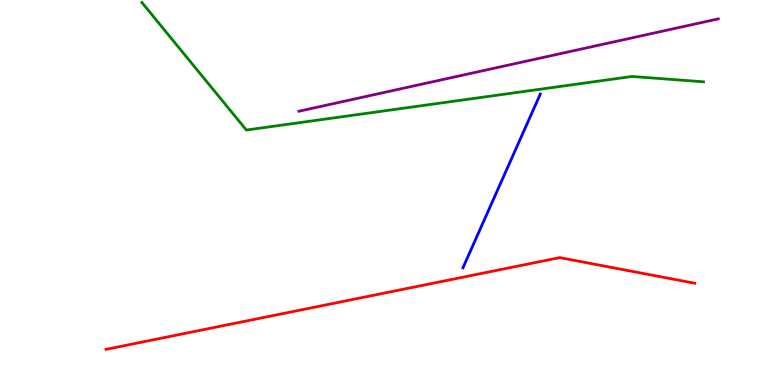[{'lines': ['blue', 'red'], 'intersections': []}, {'lines': ['green', 'red'], 'intersections': []}, {'lines': ['purple', 'red'], 'intersections': []}, {'lines': ['blue', 'green'], 'intersections': []}, {'lines': ['blue', 'purple'], 'intersections': []}, {'lines': ['green', 'purple'], 'intersections': []}]